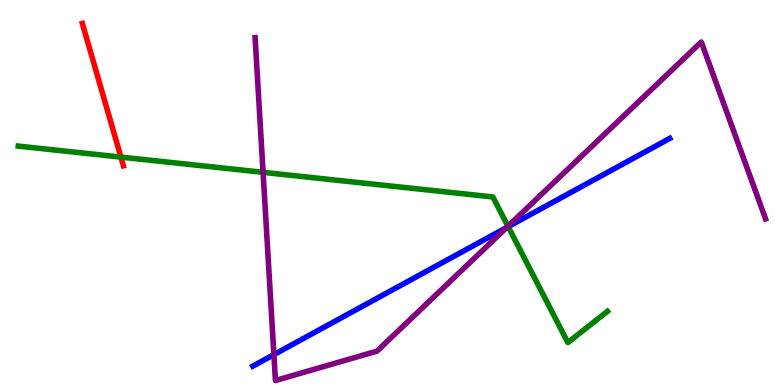[{'lines': ['blue', 'red'], 'intersections': []}, {'lines': ['green', 'red'], 'intersections': [{'x': 1.56, 'y': 5.92}]}, {'lines': ['purple', 'red'], 'intersections': []}, {'lines': ['blue', 'green'], 'intersections': [{'x': 6.56, 'y': 4.11}]}, {'lines': ['blue', 'purple'], 'intersections': [{'x': 3.53, 'y': 0.789}, {'x': 6.54, 'y': 4.09}]}, {'lines': ['green', 'purple'], 'intersections': [{'x': 3.39, 'y': 5.52}, {'x': 6.55, 'y': 4.12}]}]